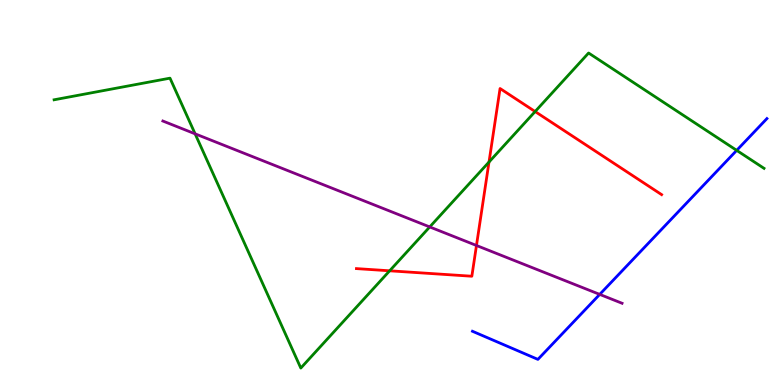[{'lines': ['blue', 'red'], 'intersections': []}, {'lines': ['green', 'red'], 'intersections': [{'x': 5.03, 'y': 2.97}, {'x': 6.31, 'y': 5.79}, {'x': 6.9, 'y': 7.1}]}, {'lines': ['purple', 'red'], 'intersections': [{'x': 6.15, 'y': 3.62}]}, {'lines': ['blue', 'green'], 'intersections': [{'x': 9.51, 'y': 6.09}]}, {'lines': ['blue', 'purple'], 'intersections': [{'x': 7.74, 'y': 2.35}]}, {'lines': ['green', 'purple'], 'intersections': [{'x': 2.52, 'y': 6.52}, {'x': 5.54, 'y': 4.11}]}]